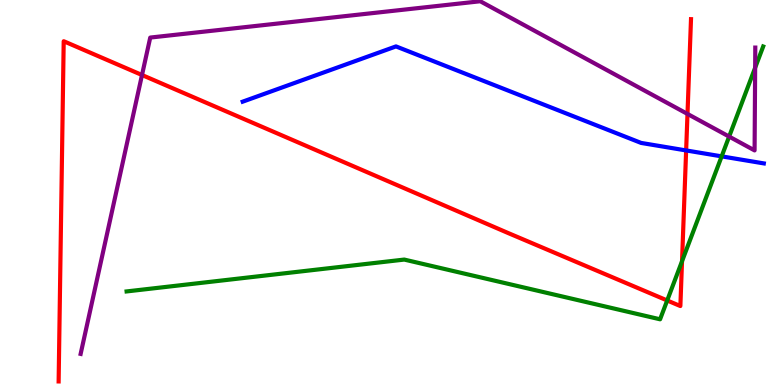[{'lines': ['blue', 'red'], 'intersections': [{'x': 8.85, 'y': 6.09}]}, {'lines': ['green', 'red'], 'intersections': [{'x': 8.61, 'y': 2.2}, {'x': 8.8, 'y': 3.22}]}, {'lines': ['purple', 'red'], 'intersections': [{'x': 1.83, 'y': 8.05}, {'x': 8.87, 'y': 7.04}]}, {'lines': ['blue', 'green'], 'intersections': [{'x': 9.31, 'y': 5.94}]}, {'lines': ['blue', 'purple'], 'intersections': []}, {'lines': ['green', 'purple'], 'intersections': [{'x': 9.41, 'y': 6.45}, {'x': 9.74, 'y': 8.24}]}]